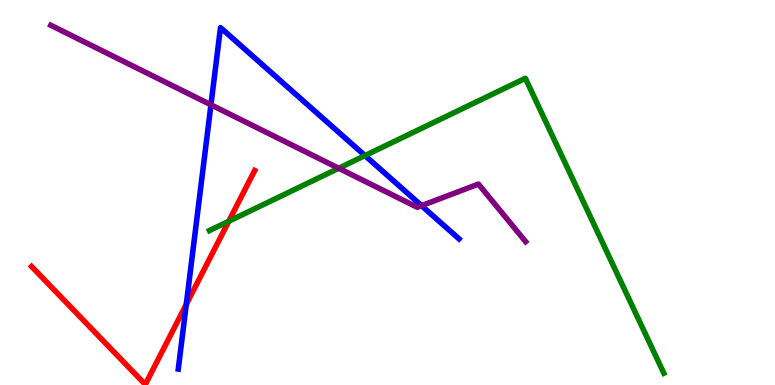[{'lines': ['blue', 'red'], 'intersections': [{'x': 2.4, 'y': 2.09}]}, {'lines': ['green', 'red'], 'intersections': [{'x': 2.95, 'y': 4.25}]}, {'lines': ['purple', 'red'], 'intersections': []}, {'lines': ['blue', 'green'], 'intersections': [{'x': 4.71, 'y': 5.96}]}, {'lines': ['blue', 'purple'], 'intersections': [{'x': 2.72, 'y': 7.28}, {'x': 5.44, 'y': 4.66}]}, {'lines': ['green', 'purple'], 'intersections': [{'x': 4.37, 'y': 5.63}]}]